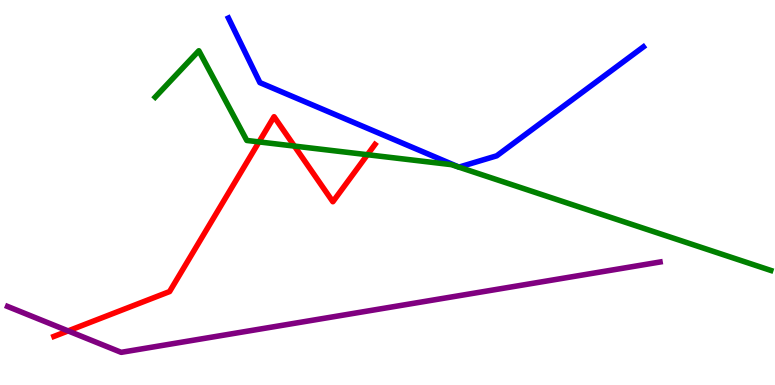[{'lines': ['blue', 'red'], 'intersections': []}, {'lines': ['green', 'red'], 'intersections': [{'x': 3.34, 'y': 6.31}, {'x': 3.8, 'y': 6.21}, {'x': 4.74, 'y': 5.98}]}, {'lines': ['purple', 'red'], 'intersections': [{'x': 0.879, 'y': 1.41}]}, {'lines': ['blue', 'green'], 'intersections': []}, {'lines': ['blue', 'purple'], 'intersections': []}, {'lines': ['green', 'purple'], 'intersections': []}]